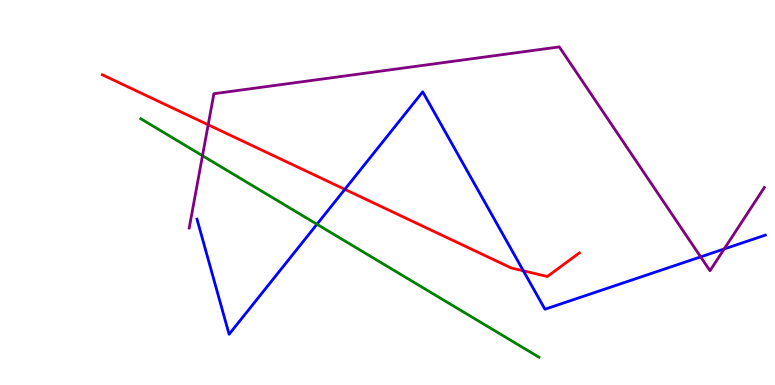[{'lines': ['blue', 'red'], 'intersections': [{'x': 4.45, 'y': 5.08}, {'x': 6.75, 'y': 2.97}]}, {'lines': ['green', 'red'], 'intersections': []}, {'lines': ['purple', 'red'], 'intersections': [{'x': 2.69, 'y': 6.76}]}, {'lines': ['blue', 'green'], 'intersections': [{'x': 4.09, 'y': 4.18}]}, {'lines': ['blue', 'purple'], 'intersections': [{'x': 9.04, 'y': 3.33}, {'x': 9.34, 'y': 3.53}]}, {'lines': ['green', 'purple'], 'intersections': [{'x': 2.61, 'y': 5.96}]}]